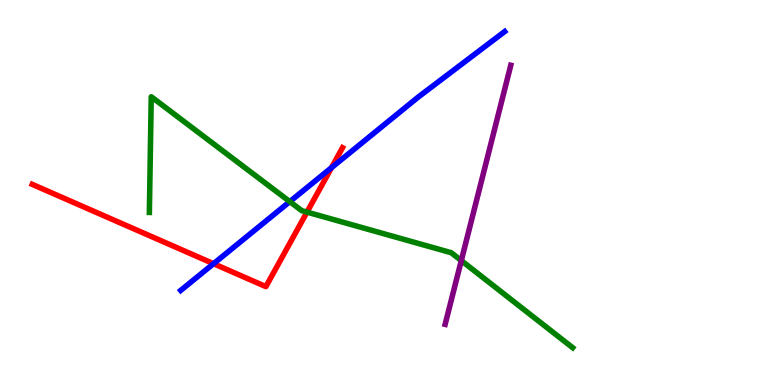[{'lines': ['blue', 'red'], 'intersections': [{'x': 2.76, 'y': 3.15}, {'x': 4.28, 'y': 5.65}]}, {'lines': ['green', 'red'], 'intersections': [{'x': 3.96, 'y': 4.49}]}, {'lines': ['purple', 'red'], 'intersections': []}, {'lines': ['blue', 'green'], 'intersections': [{'x': 3.74, 'y': 4.76}]}, {'lines': ['blue', 'purple'], 'intersections': []}, {'lines': ['green', 'purple'], 'intersections': [{'x': 5.95, 'y': 3.23}]}]